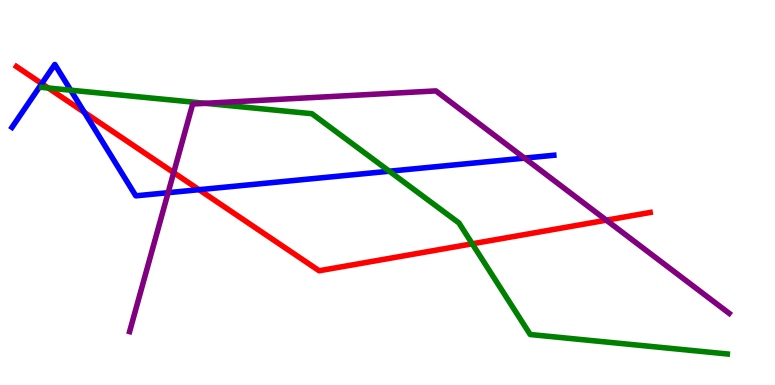[{'lines': ['blue', 'red'], 'intersections': [{'x': 0.539, 'y': 7.83}, {'x': 1.09, 'y': 7.08}, {'x': 2.57, 'y': 5.07}]}, {'lines': ['green', 'red'], 'intersections': [{'x': 0.623, 'y': 7.71}, {'x': 6.09, 'y': 3.67}]}, {'lines': ['purple', 'red'], 'intersections': [{'x': 2.24, 'y': 5.52}, {'x': 7.82, 'y': 4.28}]}, {'lines': ['blue', 'green'], 'intersections': [{'x': 0.912, 'y': 7.66}, {'x': 5.02, 'y': 5.55}]}, {'lines': ['blue', 'purple'], 'intersections': [{'x': 2.17, 'y': 4.99}, {'x': 6.77, 'y': 5.89}]}, {'lines': ['green', 'purple'], 'intersections': [{'x': 2.65, 'y': 7.32}]}]